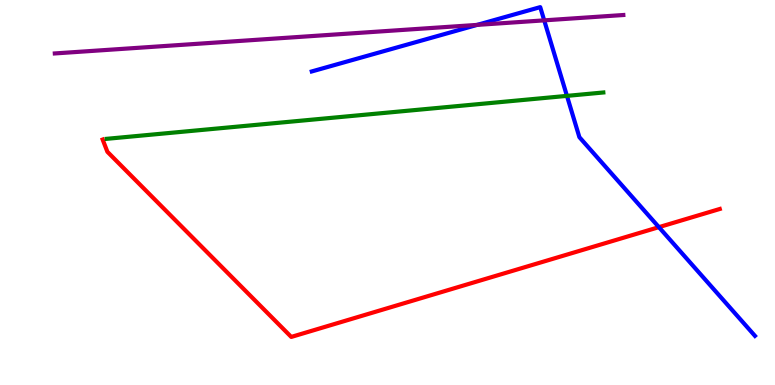[{'lines': ['blue', 'red'], 'intersections': [{'x': 8.5, 'y': 4.1}]}, {'lines': ['green', 'red'], 'intersections': []}, {'lines': ['purple', 'red'], 'intersections': []}, {'lines': ['blue', 'green'], 'intersections': [{'x': 7.32, 'y': 7.51}]}, {'lines': ['blue', 'purple'], 'intersections': [{'x': 6.16, 'y': 9.35}, {'x': 7.02, 'y': 9.47}]}, {'lines': ['green', 'purple'], 'intersections': []}]